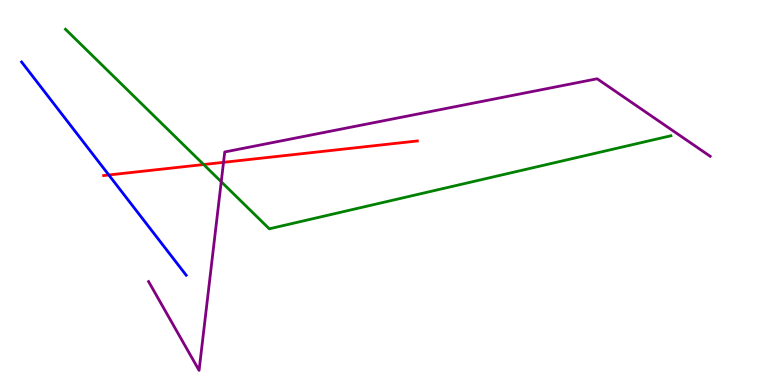[{'lines': ['blue', 'red'], 'intersections': [{'x': 1.4, 'y': 5.46}]}, {'lines': ['green', 'red'], 'intersections': [{'x': 2.63, 'y': 5.73}]}, {'lines': ['purple', 'red'], 'intersections': [{'x': 2.88, 'y': 5.78}]}, {'lines': ['blue', 'green'], 'intersections': []}, {'lines': ['blue', 'purple'], 'intersections': []}, {'lines': ['green', 'purple'], 'intersections': [{'x': 2.85, 'y': 5.28}]}]